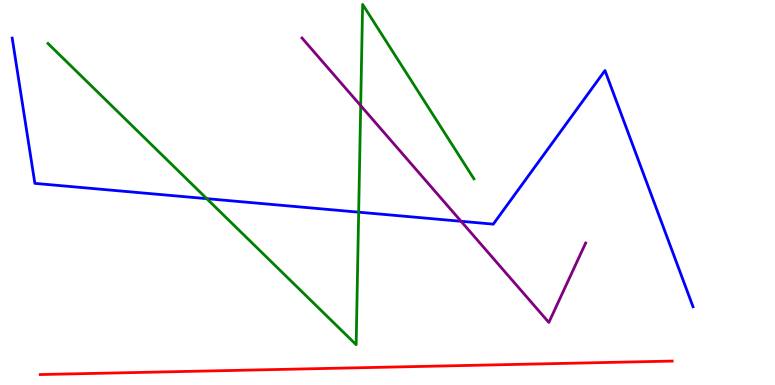[{'lines': ['blue', 'red'], 'intersections': []}, {'lines': ['green', 'red'], 'intersections': []}, {'lines': ['purple', 'red'], 'intersections': []}, {'lines': ['blue', 'green'], 'intersections': [{'x': 2.67, 'y': 4.84}, {'x': 4.63, 'y': 4.49}]}, {'lines': ['blue', 'purple'], 'intersections': [{'x': 5.95, 'y': 4.25}]}, {'lines': ['green', 'purple'], 'intersections': [{'x': 4.65, 'y': 7.26}]}]